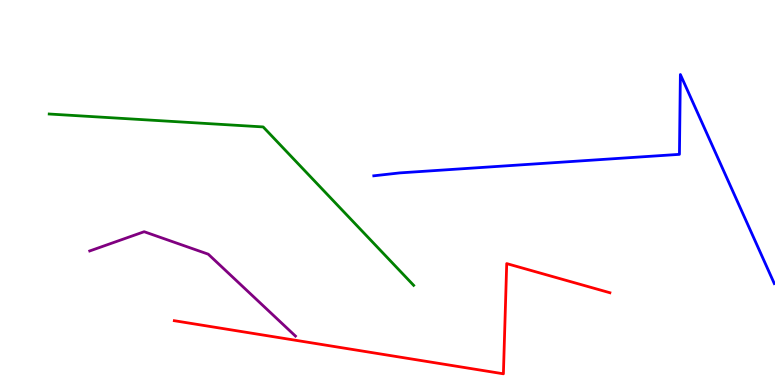[{'lines': ['blue', 'red'], 'intersections': []}, {'lines': ['green', 'red'], 'intersections': []}, {'lines': ['purple', 'red'], 'intersections': []}, {'lines': ['blue', 'green'], 'intersections': []}, {'lines': ['blue', 'purple'], 'intersections': []}, {'lines': ['green', 'purple'], 'intersections': []}]